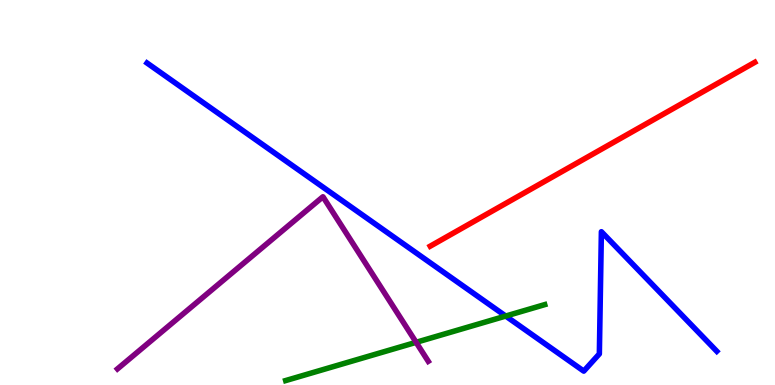[{'lines': ['blue', 'red'], 'intersections': []}, {'lines': ['green', 'red'], 'intersections': []}, {'lines': ['purple', 'red'], 'intersections': []}, {'lines': ['blue', 'green'], 'intersections': [{'x': 6.53, 'y': 1.79}]}, {'lines': ['blue', 'purple'], 'intersections': []}, {'lines': ['green', 'purple'], 'intersections': [{'x': 5.37, 'y': 1.11}]}]